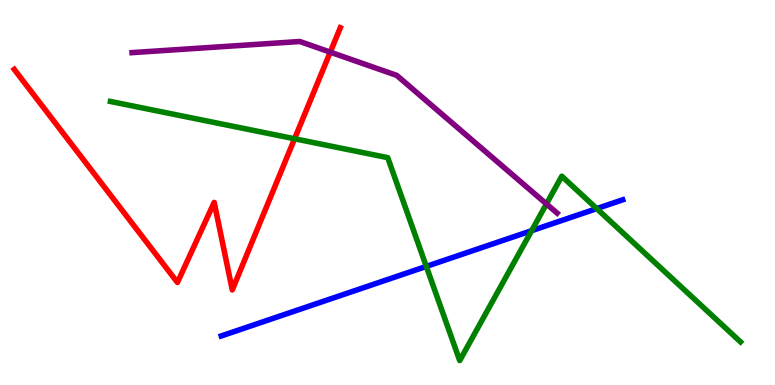[{'lines': ['blue', 'red'], 'intersections': []}, {'lines': ['green', 'red'], 'intersections': [{'x': 3.8, 'y': 6.4}]}, {'lines': ['purple', 'red'], 'intersections': [{'x': 4.26, 'y': 8.65}]}, {'lines': ['blue', 'green'], 'intersections': [{'x': 5.5, 'y': 3.08}, {'x': 6.86, 'y': 4.01}, {'x': 7.7, 'y': 4.58}]}, {'lines': ['blue', 'purple'], 'intersections': []}, {'lines': ['green', 'purple'], 'intersections': [{'x': 7.05, 'y': 4.7}]}]